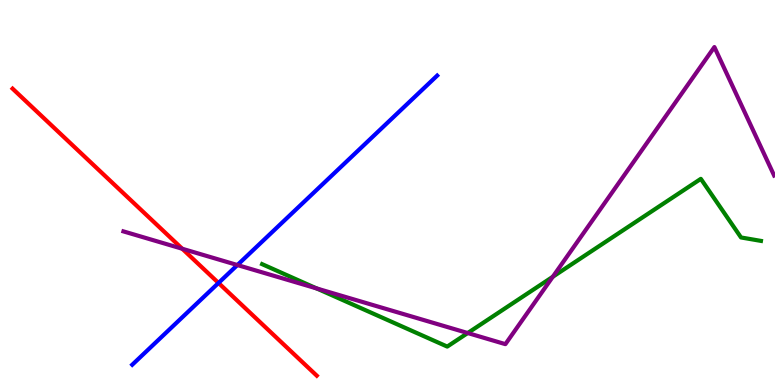[{'lines': ['blue', 'red'], 'intersections': [{'x': 2.82, 'y': 2.65}]}, {'lines': ['green', 'red'], 'intersections': []}, {'lines': ['purple', 'red'], 'intersections': [{'x': 2.35, 'y': 3.54}]}, {'lines': ['blue', 'green'], 'intersections': []}, {'lines': ['blue', 'purple'], 'intersections': [{'x': 3.06, 'y': 3.12}]}, {'lines': ['green', 'purple'], 'intersections': [{'x': 4.09, 'y': 2.51}, {'x': 6.04, 'y': 1.35}, {'x': 7.13, 'y': 2.81}]}]